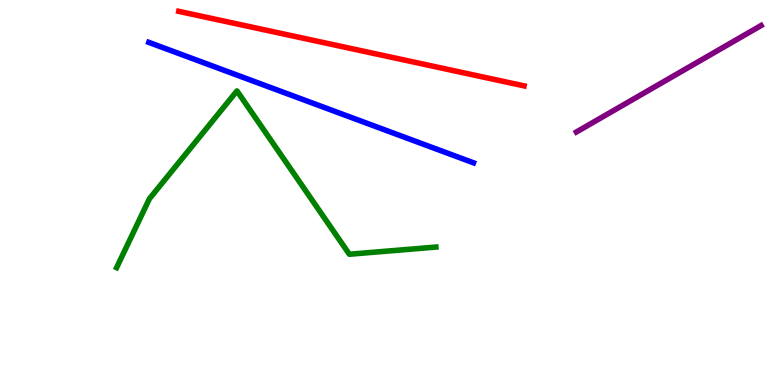[{'lines': ['blue', 'red'], 'intersections': []}, {'lines': ['green', 'red'], 'intersections': []}, {'lines': ['purple', 'red'], 'intersections': []}, {'lines': ['blue', 'green'], 'intersections': []}, {'lines': ['blue', 'purple'], 'intersections': []}, {'lines': ['green', 'purple'], 'intersections': []}]